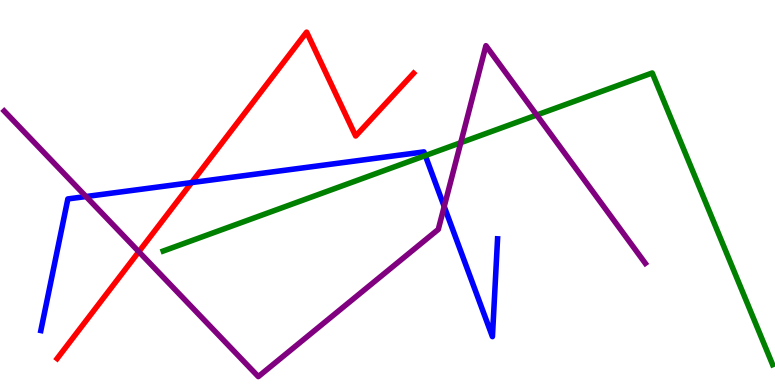[{'lines': ['blue', 'red'], 'intersections': [{'x': 2.47, 'y': 5.26}]}, {'lines': ['green', 'red'], 'intersections': []}, {'lines': ['purple', 'red'], 'intersections': [{'x': 1.79, 'y': 3.46}]}, {'lines': ['blue', 'green'], 'intersections': [{'x': 5.49, 'y': 5.96}]}, {'lines': ['blue', 'purple'], 'intersections': [{'x': 1.11, 'y': 4.9}, {'x': 5.73, 'y': 4.63}]}, {'lines': ['green', 'purple'], 'intersections': [{'x': 5.95, 'y': 6.29}, {'x': 6.93, 'y': 7.01}]}]